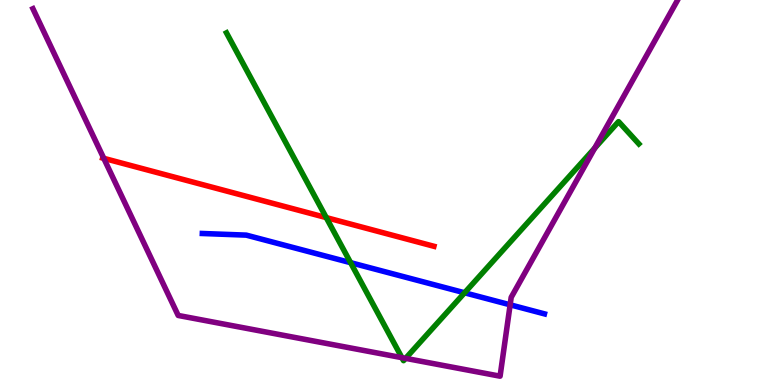[{'lines': ['blue', 'red'], 'intersections': []}, {'lines': ['green', 'red'], 'intersections': [{'x': 4.21, 'y': 4.35}]}, {'lines': ['purple', 'red'], 'intersections': [{'x': 1.34, 'y': 5.89}]}, {'lines': ['blue', 'green'], 'intersections': [{'x': 4.52, 'y': 3.18}, {'x': 5.99, 'y': 2.4}]}, {'lines': ['blue', 'purple'], 'intersections': [{'x': 6.58, 'y': 2.08}]}, {'lines': ['green', 'purple'], 'intersections': [{'x': 5.19, 'y': 0.71}, {'x': 5.23, 'y': 0.692}, {'x': 7.67, 'y': 6.15}]}]